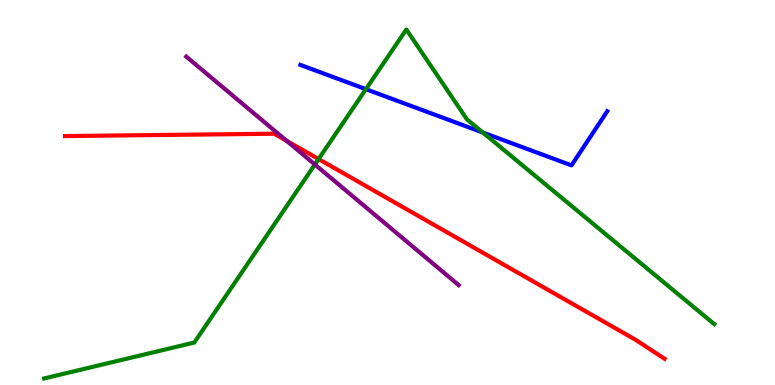[{'lines': ['blue', 'red'], 'intersections': []}, {'lines': ['green', 'red'], 'intersections': [{'x': 4.11, 'y': 5.87}]}, {'lines': ['purple', 'red'], 'intersections': [{'x': 3.7, 'y': 6.34}]}, {'lines': ['blue', 'green'], 'intersections': [{'x': 4.72, 'y': 7.68}, {'x': 6.23, 'y': 6.56}]}, {'lines': ['blue', 'purple'], 'intersections': []}, {'lines': ['green', 'purple'], 'intersections': [{'x': 4.06, 'y': 5.73}]}]